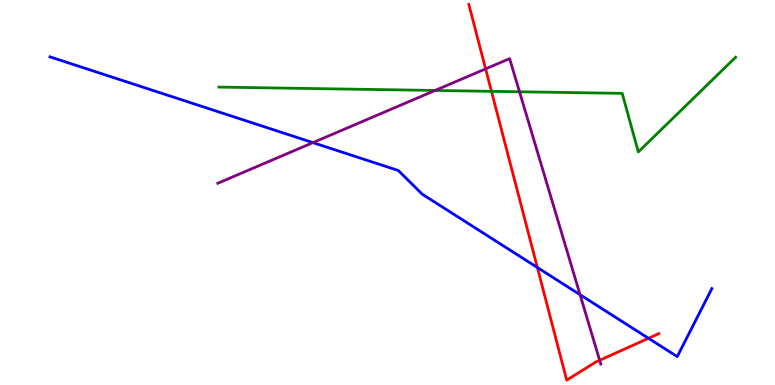[{'lines': ['blue', 'red'], 'intersections': [{'x': 6.93, 'y': 3.05}, {'x': 8.37, 'y': 1.21}]}, {'lines': ['green', 'red'], 'intersections': [{'x': 6.34, 'y': 7.63}]}, {'lines': ['purple', 'red'], 'intersections': [{'x': 6.27, 'y': 8.21}, {'x': 7.74, 'y': 0.642}]}, {'lines': ['blue', 'green'], 'intersections': []}, {'lines': ['blue', 'purple'], 'intersections': [{'x': 4.04, 'y': 6.3}, {'x': 7.48, 'y': 2.35}]}, {'lines': ['green', 'purple'], 'intersections': [{'x': 5.61, 'y': 7.65}, {'x': 6.7, 'y': 7.62}]}]